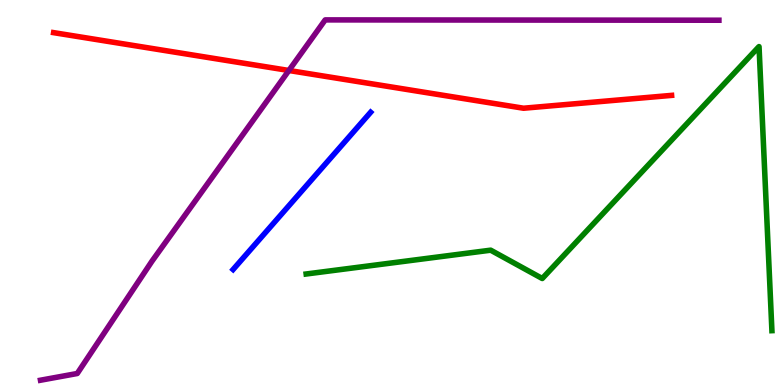[{'lines': ['blue', 'red'], 'intersections': []}, {'lines': ['green', 'red'], 'intersections': []}, {'lines': ['purple', 'red'], 'intersections': [{'x': 3.73, 'y': 8.17}]}, {'lines': ['blue', 'green'], 'intersections': []}, {'lines': ['blue', 'purple'], 'intersections': []}, {'lines': ['green', 'purple'], 'intersections': []}]